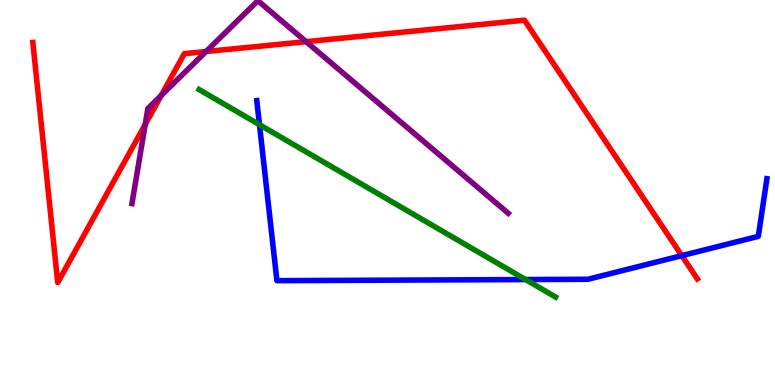[{'lines': ['blue', 'red'], 'intersections': [{'x': 8.8, 'y': 3.36}]}, {'lines': ['green', 'red'], 'intersections': []}, {'lines': ['purple', 'red'], 'intersections': [{'x': 1.87, 'y': 6.77}, {'x': 2.08, 'y': 7.52}, {'x': 2.66, 'y': 8.66}, {'x': 3.95, 'y': 8.92}]}, {'lines': ['blue', 'green'], 'intersections': [{'x': 3.35, 'y': 6.76}, {'x': 6.78, 'y': 2.74}]}, {'lines': ['blue', 'purple'], 'intersections': []}, {'lines': ['green', 'purple'], 'intersections': []}]